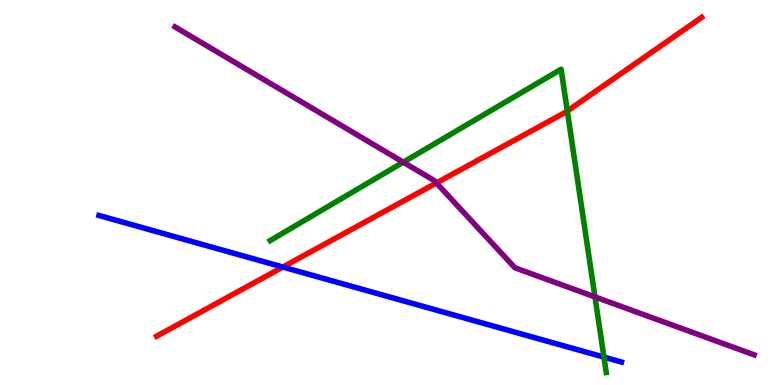[{'lines': ['blue', 'red'], 'intersections': [{'x': 3.65, 'y': 3.06}]}, {'lines': ['green', 'red'], 'intersections': [{'x': 7.32, 'y': 7.12}]}, {'lines': ['purple', 'red'], 'intersections': [{'x': 5.63, 'y': 5.25}]}, {'lines': ['blue', 'green'], 'intersections': [{'x': 7.79, 'y': 0.725}]}, {'lines': ['blue', 'purple'], 'intersections': []}, {'lines': ['green', 'purple'], 'intersections': [{'x': 5.2, 'y': 5.79}, {'x': 7.68, 'y': 2.29}]}]